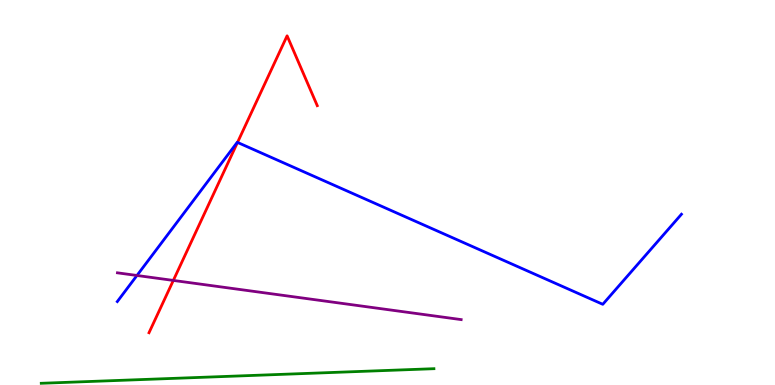[{'lines': ['blue', 'red'], 'intersections': [{'x': 3.06, 'y': 6.3}]}, {'lines': ['green', 'red'], 'intersections': []}, {'lines': ['purple', 'red'], 'intersections': [{'x': 2.24, 'y': 2.72}]}, {'lines': ['blue', 'green'], 'intersections': []}, {'lines': ['blue', 'purple'], 'intersections': [{'x': 1.77, 'y': 2.84}]}, {'lines': ['green', 'purple'], 'intersections': []}]